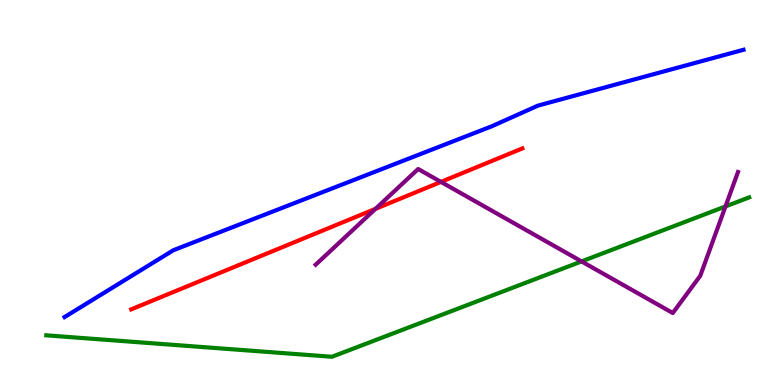[{'lines': ['blue', 'red'], 'intersections': []}, {'lines': ['green', 'red'], 'intersections': []}, {'lines': ['purple', 'red'], 'intersections': [{'x': 4.85, 'y': 4.58}, {'x': 5.69, 'y': 5.28}]}, {'lines': ['blue', 'green'], 'intersections': []}, {'lines': ['blue', 'purple'], 'intersections': []}, {'lines': ['green', 'purple'], 'intersections': [{'x': 7.5, 'y': 3.21}, {'x': 9.36, 'y': 4.64}]}]